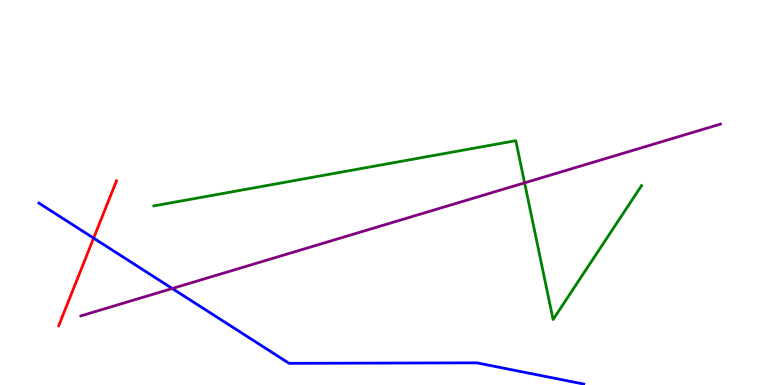[{'lines': ['blue', 'red'], 'intersections': [{'x': 1.21, 'y': 3.81}]}, {'lines': ['green', 'red'], 'intersections': []}, {'lines': ['purple', 'red'], 'intersections': []}, {'lines': ['blue', 'green'], 'intersections': []}, {'lines': ['blue', 'purple'], 'intersections': [{'x': 2.22, 'y': 2.51}]}, {'lines': ['green', 'purple'], 'intersections': [{'x': 6.77, 'y': 5.25}]}]